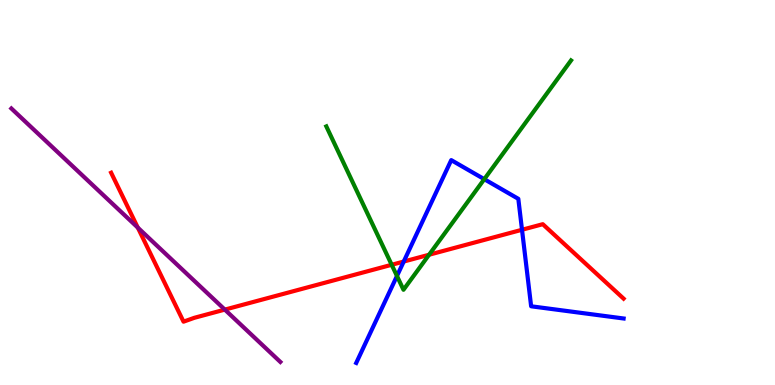[{'lines': ['blue', 'red'], 'intersections': [{'x': 5.21, 'y': 3.21}, {'x': 6.74, 'y': 4.03}]}, {'lines': ['green', 'red'], 'intersections': [{'x': 5.05, 'y': 3.12}, {'x': 5.54, 'y': 3.38}]}, {'lines': ['purple', 'red'], 'intersections': [{'x': 1.78, 'y': 4.09}, {'x': 2.9, 'y': 1.96}]}, {'lines': ['blue', 'green'], 'intersections': [{'x': 5.12, 'y': 2.83}, {'x': 6.25, 'y': 5.35}]}, {'lines': ['blue', 'purple'], 'intersections': []}, {'lines': ['green', 'purple'], 'intersections': []}]